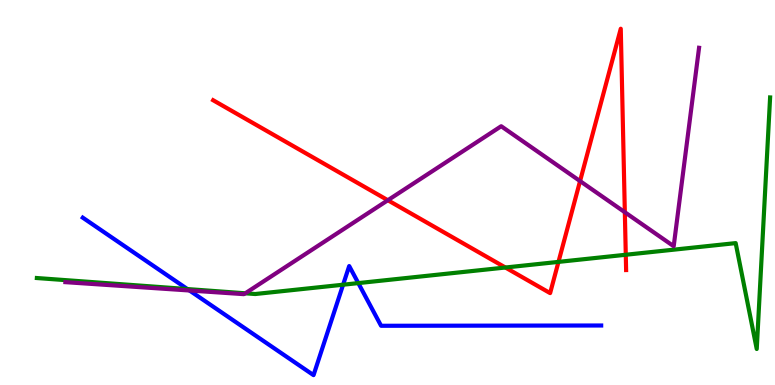[{'lines': ['blue', 'red'], 'intersections': []}, {'lines': ['green', 'red'], 'intersections': [{'x': 6.52, 'y': 3.05}, {'x': 7.21, 'y': 3.2}, {'x': 8.07, 'y': 3.38}]}, {'lines': ['purple', 'red'], 'intersections': [{'x': 5.0, 'y': 4.8}, {'x': 7.48, 'y': 5.3}, {'x': 8.06, 'y': 4.49}]}, {'lines': ['blue', 'green'], 'intersections': [{'x': 2.42, 'y': 2.49}, {'x': 4.43, 'y': 2.6}, {'x': 4.62, 'y': 2.65}]}, {'lines': ['blue', 'purple'], 'intersections': [{'x': 2.45, 'y': 2.45}]}, {'lines': ['green', 'purple'], 'intersections': [{'x': 3.17, 'y': 2.38}]}]